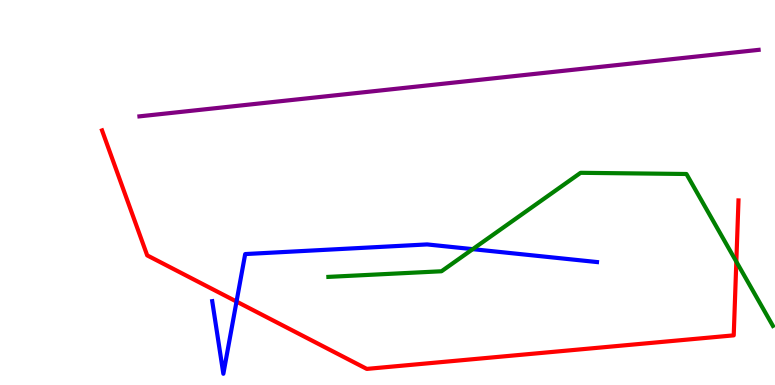[{'lines': ['blue', 'red'], 'intersections': [{'x': 3.05, 'y': 2.17}]}, {'lines': ['green', 'red'], 'intersections': [{'x': 9.5, 'y': 3.2}]}, {'lines': ['purple', 'red'], 'intersections': []}, {'lines': ['blue', 'green'], 'intersections': [{'x': 6.1, 'y': 3.53}]}, {'lines': ['blue', 'purple'], 'intersections': []}, {'lines': ['green', 'purple'], 'intersections': []}]